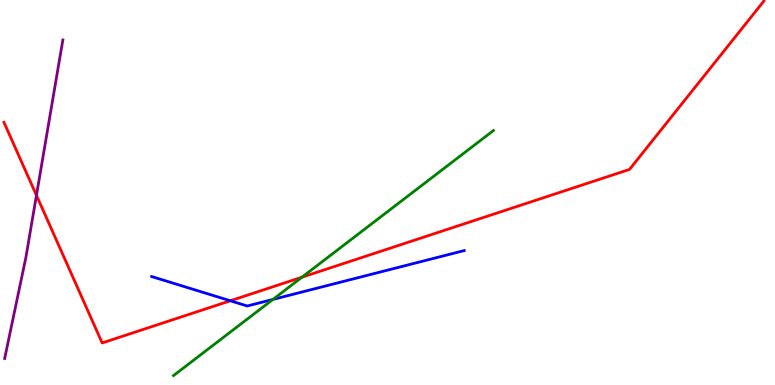[{'lines': ['blue', 'red'], 'intersections': [{'x': 2.97, 'y': 2.19}]}, {'lines': ['green', 'red'], 'intersections': [{'x': 3.9, 'y': 2.8}]}, {'lines': ['purple', 'red'], 'intersections': [{'x': 0.47, 'y': 4.93}]}, {'lines': ['blue', 'green'], 'intersections': [{'x': 3.52, 'y': 2.22}]}, {'lines': ['blue', 'purple'], 'intersections': []}, {'lines': ['green', 'purple'], 'intersections': []}]